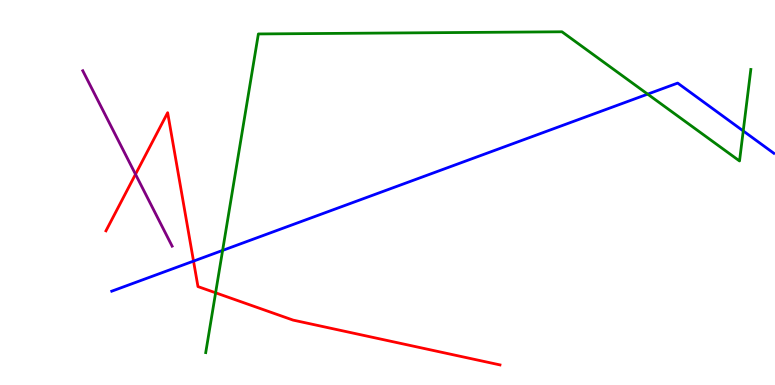[{'lines': ['blue', 'red'], 'intersections': [{'x': 2.5, 'y': 3.22}]}, {'lines': ['green', 'red'], 'intersections': [{'x': 2.78, 'y': 2.39}]}, {'lines': ['purple', 'red'], 'intersections': [{'x': 1.75, 'y': 5.47}]}, {'lines': ['blue', 'green'], 'intersections': [{'x': 2.87, 'y': 3.5}, {'x': 8.36, 'y': 7.55}, {'x': 9.59, 'y': 6.6}]}, {'lines': ['blue', 'purple'], 'intersections': []}, {'lines': ['green', 'purple'], 'intersections': []}]